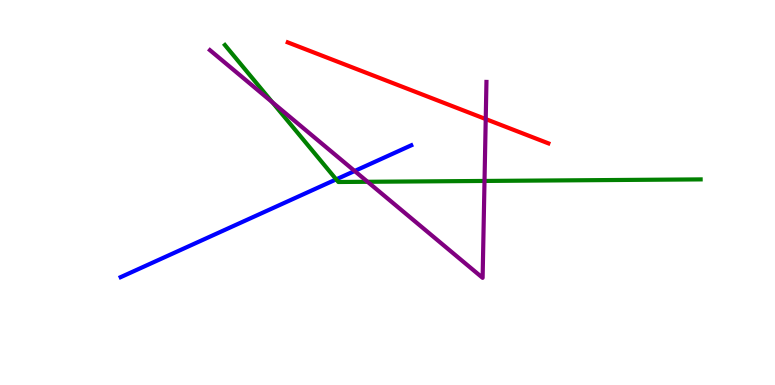[{'lines': ['blue', 'red'], 'intersections': []}, {'lines': ['green', 'red'], 'intersections': []}, {'lines': ['purple', 'red'], 'intersections': [{'x': 6.27, 'y': 6.91}]}, {'lines': ['blue', 'green'], 'intersections': [{'x': 4.34, 'y': 5.34}]}, {'lines': ['blue', 'purple'], 'intersections': [{'x': 4.58, 'y': 5.56}]}, {'lines': ['green', 'purple'], 'intersections': [{'x': 3.51, 'y': 7.34}, {'x': 4.74, 'y': 5.28}, {'x': 6.25, 'y': 5.3}]}]